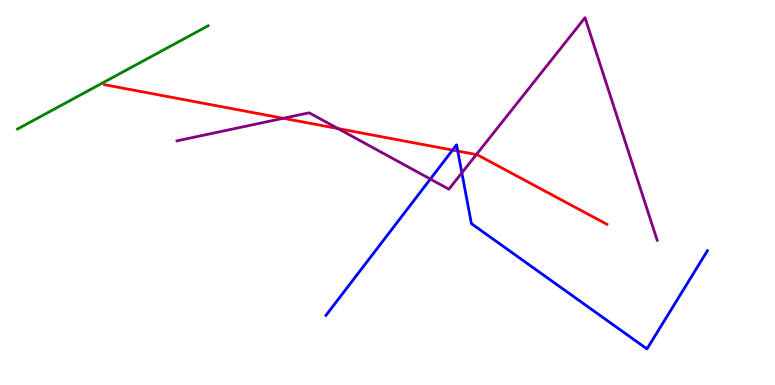[{'lines': ['blue', 'red'], 'intersections': [{'x': 5.84, 'y': 6.1}, {'x': 5.91, 'y': 6.08}]}, {'lines': ['green', 'red'], 'intersections': []}, {'lines': ['purple', 'red'], 'intersections': [{'x': 3.66, 'y': 6.93}, {'x': 4.36, 'y': 6.66}, {'x': 6.15, 'y': 5.99}]}, {'lines': ['blue', 'green'], 'intersections': []}, {'lines': ['blue', 'purple'], 'intersections': [{'x': 5.55, 'y': 5.35}, {'x': 5.96, 'y': 5.51}]}, {'lines': ['green', 'purple'], 'intersections': []}]